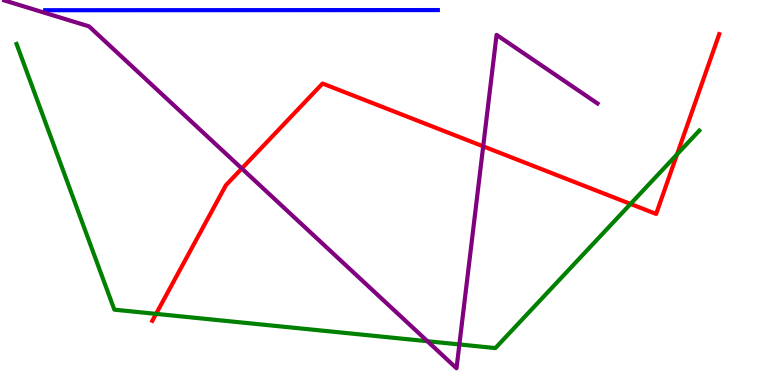[{'lines': ['blue', 'red'], 'intersections': []}, {'lines': ['green', 'red'], 'intersections': [{'x': 2.01, 'y': 1.85}, {'x': 8.14, 'y': 4.7}, {'x': 8.74, 'y': 5.99}]}, {'lines': ['purple', 'red'], 'intersections': [{'x': 3.12, 'y': 5.62}, {'x': 6.23, 'y': 6.2}]}, {'lines': ['blue', 'green'], 'intersections': []}, {'lines': ['blue', 'purple'], 'intersections': []}, {'lines': ['green', 'purple'], 'intersections': [{'x': 5.52, 'y': 1.14}, {'x': 5.93, 'y': 1.05}]}]